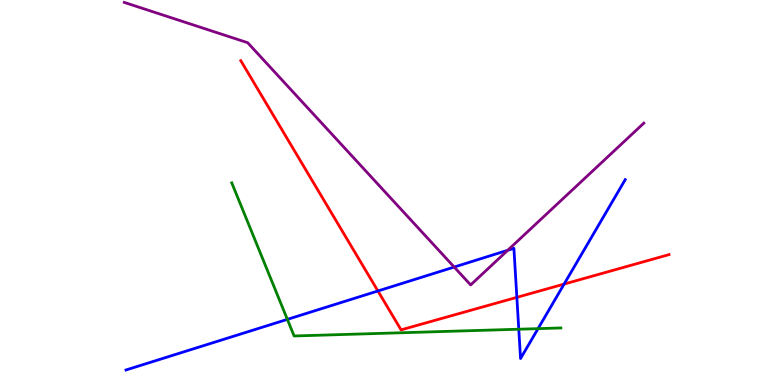[{'lines': ['blue', 'red'], 'intersections': [{'x': 4.88, 'y': 2.44}, {'x': 6.67, 'y': 2.28}, {'x': 7.28, 'y': 2.62}]}, {'lines': ['green', 'red'], 'intersections': []}, {'lines': ['purple', 'red'], 'intersections': []}, {'lines': ['blue', 'green'], 'intersections': [{'x': 3.71, 'y': 1.7}, {'x': 6.69, 'y': 1.45}, {'x': 6.94, 'y': 1.46}]}, {'lines': ['blue', 'purple'], 'intersections': [{'x': 5.86, 'y': 3.06}, {'x': 6.55, 'y': 3.5}]}, {'lines': ['green', 'purple'], 'intersections': []}]